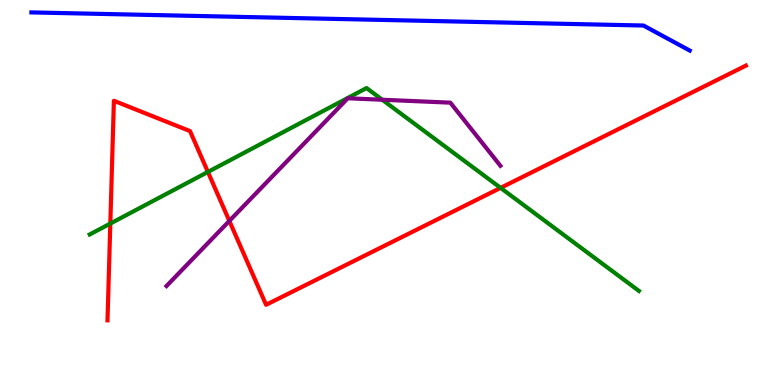[{'lines': ['blue', 'red'], 'intersections': []}, {'lines': ['green', 'red'], 'intersections': [{'x': 1.42, 'y': 4.19}, {'x': 2.68, 'y': 5.53}, {'x': 6.46, 'y': 5.12}]}, {'lines': ['purple', 'red'], 'intersections': [{'x': 2.96, 'y': 4.26}]}, {'lines': ['blue', 'green'], 'intersections': []}, {'lines': ['blue', 'purple'], 'intersections': []}, {'lines': ['green', 'purple'], 'intersections': [{'x': 4.93, 'y': 7.41}]}]